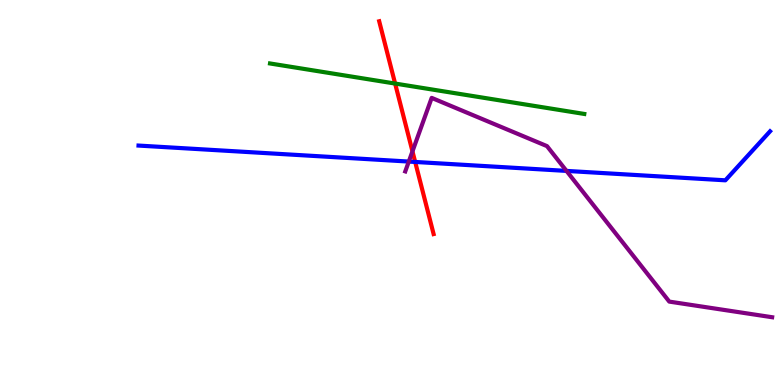[{'lines': ['blue', 'red'], 'intersections': [{'x': 5.36, 'y': 5.79}]}, {'lines': ['green', 'red'], 'intersections': [{'x': 5.1, 'y': 7.83}]}, {'lines': ['purple', 'red'], 'intersections': [{'x': 5.32, 'y': 6.07}]}, {'lines': ['blue', 'green'], 'intersections': []}, {'lines': ['blue', 'purple'], 'intersections': [{'x': 5.27, 'y': 5.8}, {'x': 7.31, 'y': 5.56}]}, {'lines': ['green', 'purple'], 'intersections': []}]